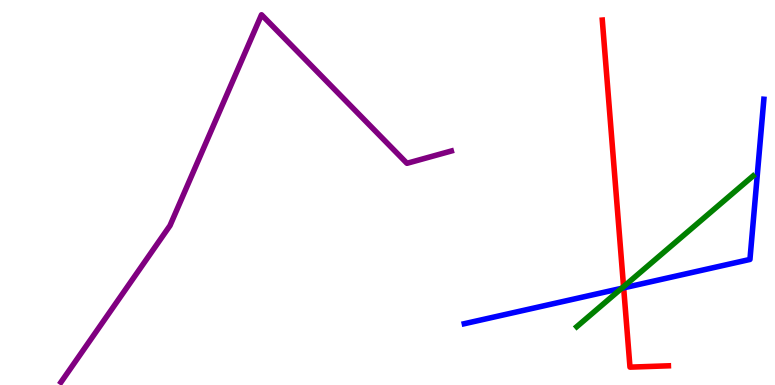[{'lines': ['blue', 'red'], 'intersections': [{'x': 8.05, 'y': 2.52}]}, {'lines': ['green', 'red'], 'intersections': [{'x': 8.05, 'y': 2.55}]}, {'lines': ['purple', 'red'], 'intersections': []}, {'lines': ['blue', 'green'], 'intersections': [{'x': 8.02, 'y': 2.51}]}, {'lines': ['blue', 'purple'], 'intersections': []}, {'lines': ['green', 'purple'], 'intersections': []}]